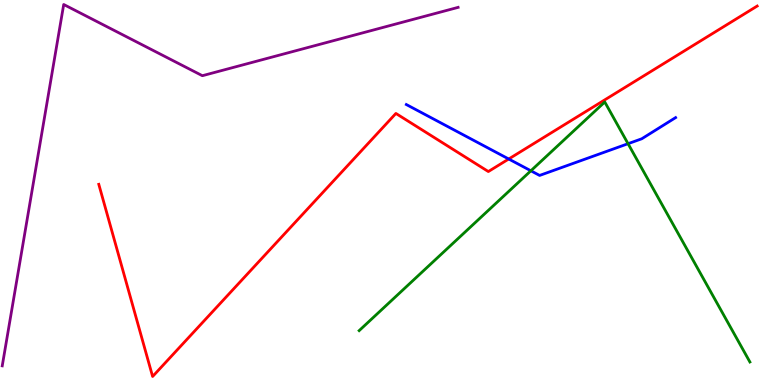[{'lines': ['blue', 'red'], 'intersections': [{'x': 6.56, 'y': 5.87}]}, {'lines': ['green', 'red'], 'intersections': []}, {'lines': ['purple', 'red'], 'intersections': []}, {'lines': ['blue', 'green'], 'intersections': [{'x': 6.85, 'y': 5.56}, {'x': 8.1, 'y': 6.27}]}, {'lines': ['blue', 'purple'], 'intersections': []}, {'lines': ['green', 'purple'], 'intersections': []}]